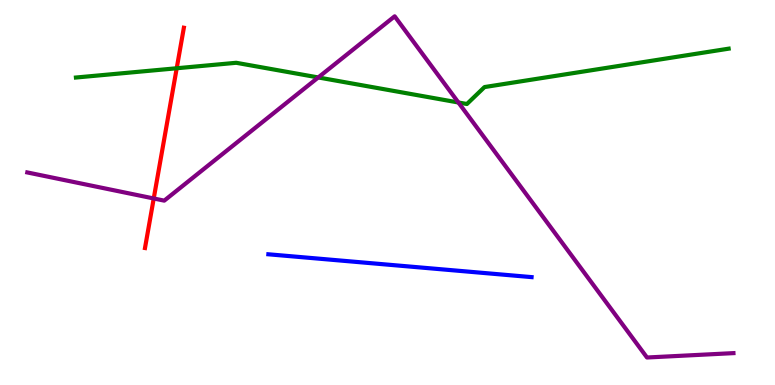[{'lines': ['blue', 'red'], 'intersections': []}, {'lines': ['green', 'red'], 'intersections': [{'x': 2.28, 'y': 8.23}]}, {'lines': ['purple', 'red'], 'intersections': [{'x': 1.98, 'y': 4.84}]}, {'lines': ['blue', 'green'], 'intersections': []}, {'lines': ['blue', 'purple'], 'intersections': []}, {'lines': ['green', 'purple'], 'intersections': [{'x': 4.11, 'y': 7.99}, {'x': 5.91, 'y': 7.34}]}]